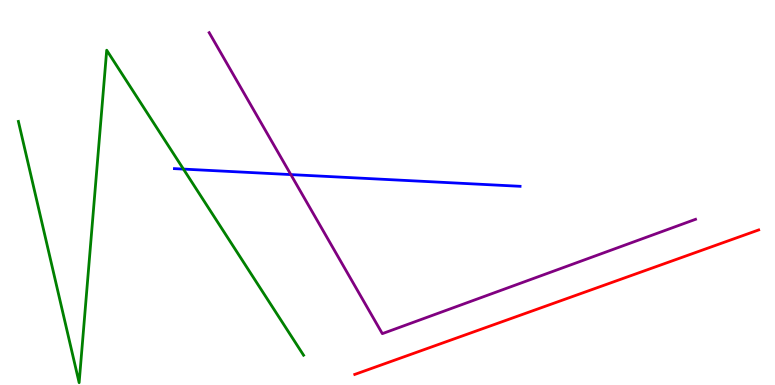[{'lines': ['blue', 'red'], 'intersections': []}, {'lines': ['green', 'red'], 'intersections': []}, {'lines': ['purple', 'red'], 'intersections': []}, {'lines': ['blue', 'green'], 'intersections': [{'x': 2.37, 'y': 5.61}]}, {'lines': ['blue', 'purple'], 'intersections': [{'x': 3.75, 'y': 5.47}]}, {'lines': ['green', 'purple'], 'intersections': []}]